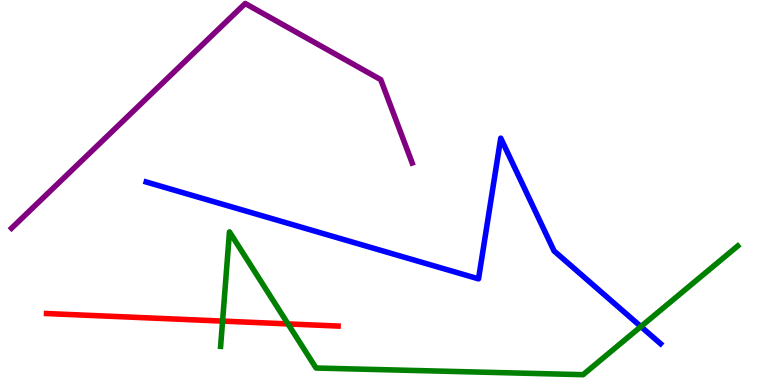[{'lines': ['blue', 'red'], 'intersections': []}, {'lines': ['green', 'red'], 'intersections': [{'x': 2.87, 'y': 1.66}, {'x': 3.72, 'y': 1.59}]}, {'lines': ['purple', 'red'], 'intersections': []}, {'lines': ['blue', 'green'], 'intersections': [{'x': 8.27, 'y': 1.52}]}, {'lines': ['blue', 'purple'], 'intersections': []}, {'lines': ['green', 'purple'], 'intersections': []}]